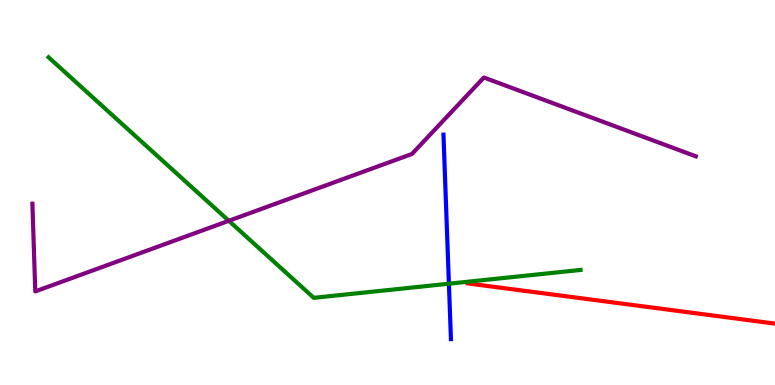[{'lines': ['blue', 'red'], 'intersections': []}, {'lines': ['green', 'red'], 'intersections': []}, {'lines': ['purple', 'red'], 'intersections': []}, {'lines': ['blue', 'green'], 'intersections': [{'x': 5.79, 'y': 2.63}]}, {'lines': ['blue', 'purple'], 'intersections': []}, {'lines': ['green', 'purple'], 'intersections': [{'x': 2.95, 'y': 4.27}]}]